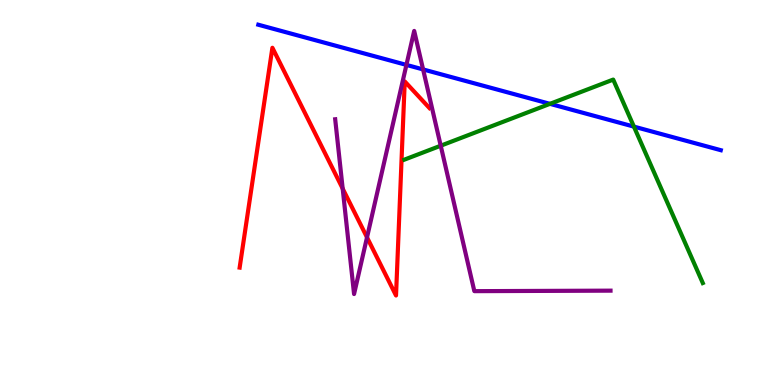[{'lines': ['blue', 'red'], 'intersections': []}, {'lines': ['green', 'red'], 'intersections': []}, {'lines': ['purple', 'red'], 'intersections': [{'x': 4.42, 'y': 5.1}, {'x': 4.74, 'y': 3.83}]}, {'lines': ['blue', 'green'], 'intersections': [{'x': 7.1, 'y': 7.3}, {'x': 8.18, 'y': 6.71}]}, {'lines': ['blue', 'purple'], 'intersections': [{'x': 5.24, 'y': 8.31}, {'x': 5.46, 'y': 8.2}]}, {'lines': ['green', 'purple'], 'intersections': [{'x': 5.69, 'y': 6.22}]}]